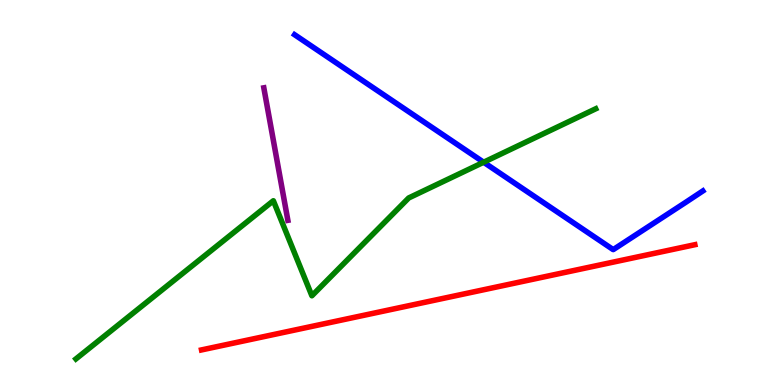[{'lines': ['blue', 'red'], 'intersections': []}, {'lines': ['green', 'red'], 'intersections': []}, {'lines': ['purple', 'red'], 'intersections': []}, {'lines': ['blue', 'green'], 'intersections': [{'x': 6.24, 'y': 5.79}]}, {'lines': ['blue', 'purple'], 'intersections': []}, {'lines': ['green', 'purple'], 'intersections': []}]